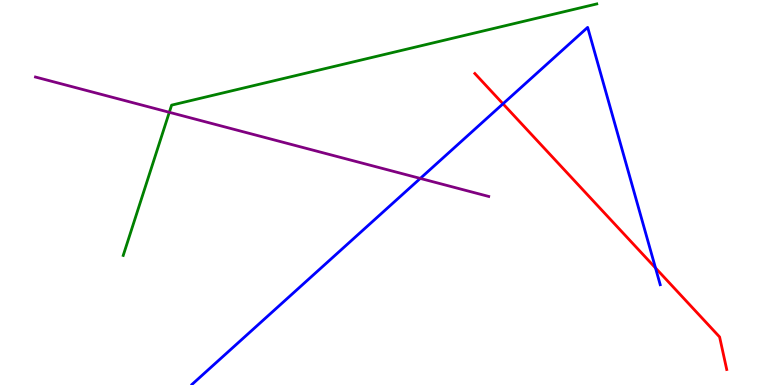[{'lines': ['blue', 'red'], 'intersections': [{'x': 6.49, 'y': 7.3}, {'x': 8.46, 'y': 3.04}]}, {'lines': ['green', 'red'], 'intersections': []}, {'lines': ['purple', 'red'], 'intersections': []}, {'lines': ['blue', 'green'], 'intersections': []}, {'lines': ['blue', 'purple'], 'intersections': [{'x': 5.42, 'y': 5.37}]}, {'lines': ['green', 'purple'], 'intersections': [{'x': 2.18, 'y': 7.08}]}]